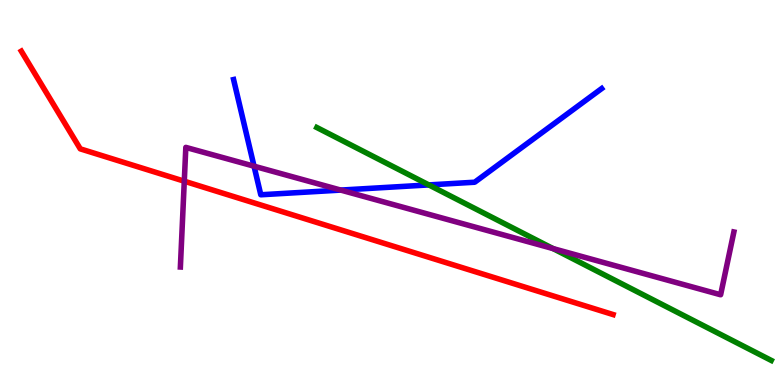[{'lines': ['blue', 'red'], 'intersections': []}, {'lines': ['green', 'red'], 'intersections': []}, {'lines': ['purple', 'red'], 'intersections': [{'x': 2.38, 'y': 5.29}]}, {'lines': ['blue', 'green'], 'intersections': [{'x': 5.53, 'y': 5.2}]}, {'lines': ['blue', 'purple'], 'intersections': [{'x': 3.28, 'y': 5.68}, {'x': 4.4, 'y': 5.06}]}, {'lines': ['green', 'purple'], 'intersections': [{'x': 7.14, 'y': 3.54}]}]